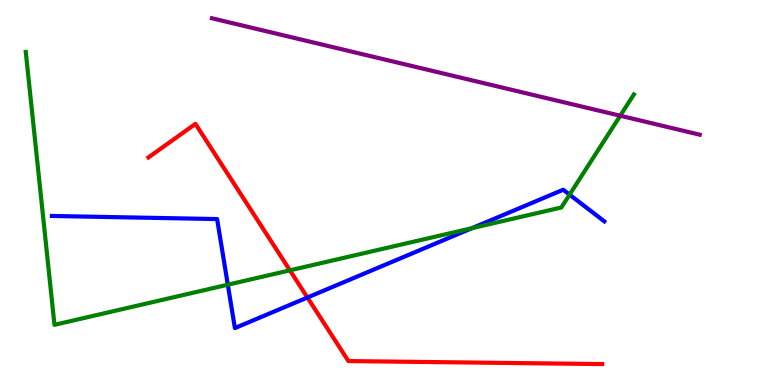[{'lines': ['blue', 'red'], 'intersections': [{'x': 3.97, 'y': 2.27}]}, {'lines': ['green', 'red'], 'intersections': [{'x': 3.74, 'y': 2.98}]}, {'lines': ['purple', 'red'], 'intersections': []}, {'lines': ['blue', 'green'], 'intersections': [{'x': 2.94, 'y': 2.61}, {'x': 6.09, 'y': 4.07}, {'x': 7.35, 'y': 4.94}]}, {'lines': ['blue', 'purple'], 'intersections': []}, {'lines': ['green', 'purple'], 'intersections': [{'x': 8.0, 'y': 6.99}]}]